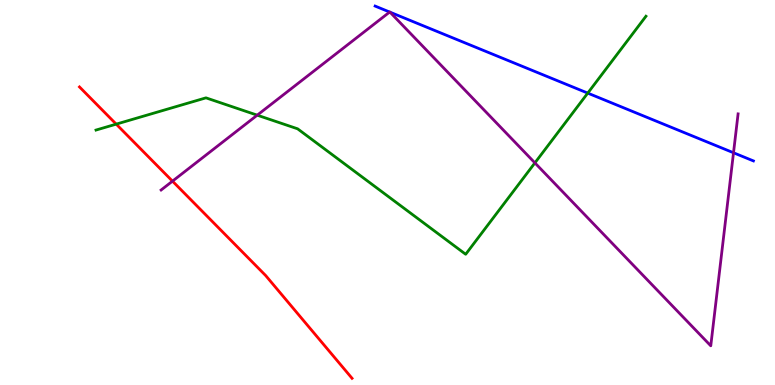[{'lines': ['blue', 'red'], 'intersections': []}, {'lines': ['green', 'red'], 'intersections': [{'x': 1.5, 'y': 6.78}]}, {'lines': ['purple', 'red'], 'intersections': [{'x': 2.23, 'y': 5.29}]}, {'lines': ['blue', 'green'], 'intersections': [{'x': 7.58, 'y': 7.58}]}, {'lines': ['blue', 'purple'], 'intersections': [{'x': 5.03, 'y': 9.69}, {'x': 5.03, 'y': 9.68}, {'x': 9.46, 'y': 6.03}]}, {'lines': ['green', 'purple'], 'intersections': [{'x': 3.32, 'y': 7.01}, {'x': 6.9, 'y': 5.77}]}]